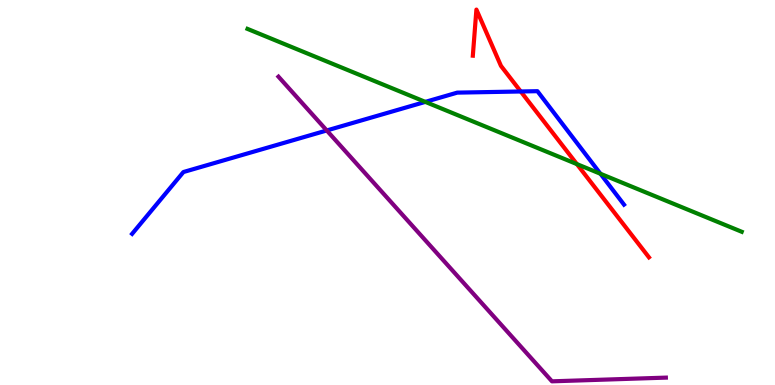[{'lines': ['blue', 'red'], 'intersections': [{'x': 6.72, 'y': 7.62}]}, {'lines': ['green', 'red'], 'intersections': [{'x': 7.44, 'y': 5.74}]}, {'lines': ['purple', 'red'], 'intersections': []}, {'lines': ['blue', 'green'], 'intersections': [{'x': 5.49, 'y': 7.35}, {'x': 7.75, 'y': 5.49}]}, {'lines': ['blue', 'purple'], 'intersections': [{'x': 4.22, 'y': 6.61}]}, {'lines': ['green', 'purple'], 'intersections': []}]